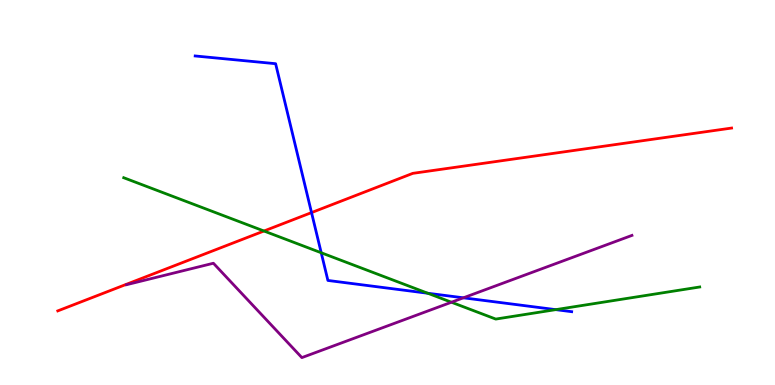[{'lines': ['blue', 'red'], 'intersections': [{'x': 4.02, 'y': 4.48}]}, {'lines': ['green', 'red'], 'intersections': [{'x': 3.41, 'y': 4.0}]}, {'lines': ['purple', 'red'], 'intersections': []}, {'lines': ['blue', 'green'], 'intersections': [{'x': 4.14, 'y': 3.43}, {'x': 5.52, 'y': 2.38}, {'x': 7.17, 'y': 1.96}]}, {'lines': ['blue', 'purple'], 'intersections': [{'x': 5.98, 'y': 2.26}]}, {'lines': ['green', 'purple'], 'intersections': [{'x': 5.83, 'y': 2.15}]}]